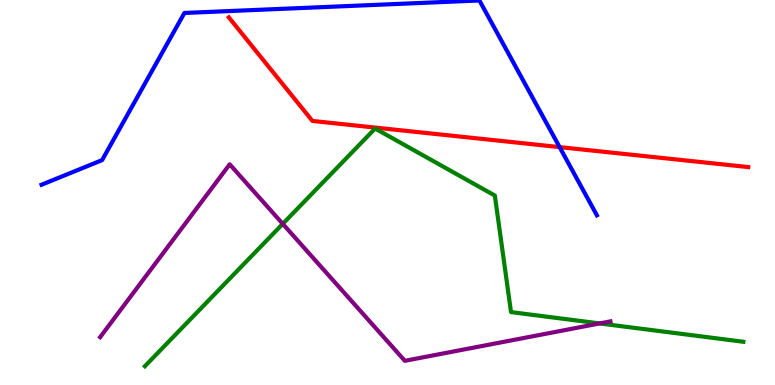[{'lines': ['blue', 'red'], 'intersections': [{'x': 7.22, 'y': 6.18}]}, {'lines': ['green', 'red'], 'intersections': []}, {'lines': ['purple', 'red'], 'intersections': []}, {'lines': ['blue', 'green'], 'intersections': []}, {'lines': ['blue', 'purple'], 'intersections': []}, {'lines': ['green', 'purple'], 'intersections': [{'x': 3.65, 'y': 4.19}, {'x': 7.74, 'y': 1.6}]}]